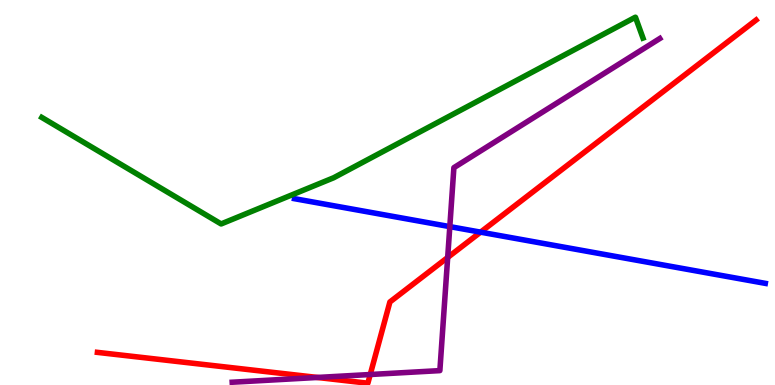[{'lines': ['blue', 'red'], 'intersections': [{'x': 6.2, 'y': 3.97}]}, {'lines': ['green', 'red'], 'intersections': []}, {'lines': ['purple', 'red'], 'intersections': [{'x': 4.1, 'y': 0.196}, {'x': 4.78, 'y': 0.273}, {'x': 5.78, 'y': 3.31}]}, {'lines': ['blue', 'green'], 'intersections': []}, {'lines': ['blue', 'purple'], 'intersections': [{'x': 5.8, 'y': 4.11}]}, {'lines': ['green', 'purple'], 'intersections': []}]